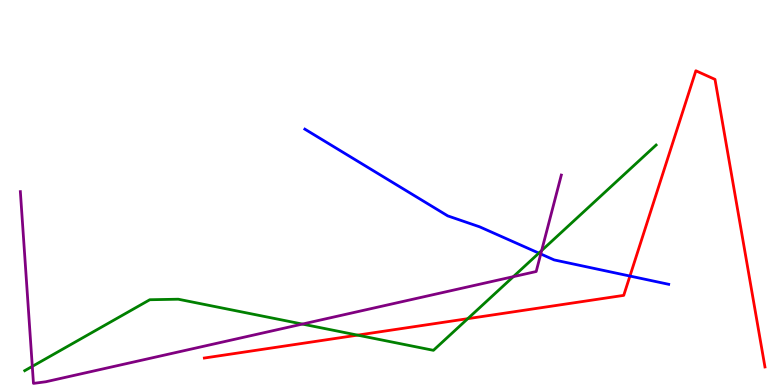[{'lines': ['blue', 'red'], 'intersections': [{'x': 8.13, 'y': 2.83}]}, {'lines': ['green', 'red'], 'intersections': [{'x': 4.61, 'y': 1.3}, {'x': 6.04, 'y': 1.72}]}, {'lines': ['purple', 'red'], 'intersections': []}, {'lines': ['blue', 'green'], 'intersections': [{'x': 6.95, 'y': 3.43}]}, {'lines': ['blue', 'purple'], 'intersections': [{'x': 6.98, 'y': 3.4}]}, {'lines': ['green', 'purple'], 'intersections': [{'x': 0.417, 'y': 0.484}, {'x': 3.9, 'y': 1.58}, {'x': 6.62, 'y': 2.81}, {'x': 6.99, 'y': 3.49}]}]